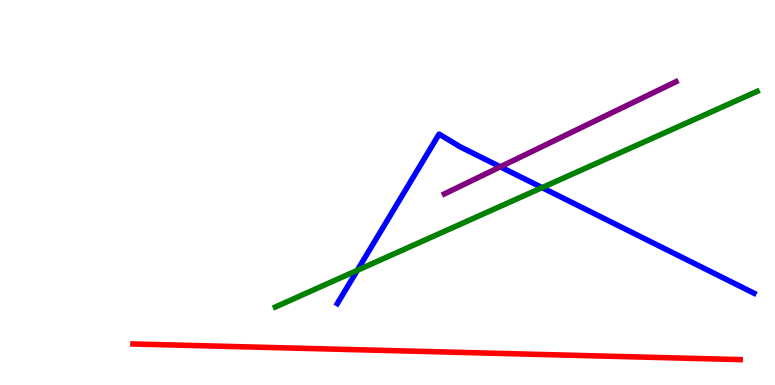[{'lines': ['blue', 'red'], 'intersections': []}, {'lines': ['green', 'red'], 'intersections': []}, {'lines': ['purple', 'red'], 'intersections': []}, {'lines': ['blue', 'green'], 'intersections': [{'x': 4.61, 'y': 2.98}, {'x': 6.99, 'y': 5.13}]}, {'lines': ['blue', 'purple'], 'intersections': [{'x': 6.46, 'y': 5.67}]}, {'lines': ['green', 'purple'], 'intersections': []}]